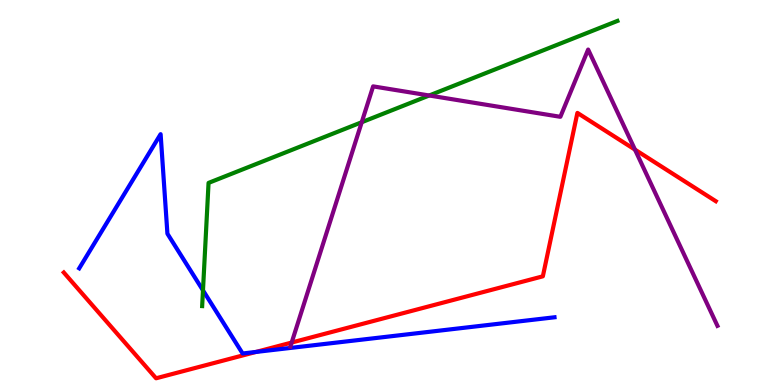[{'lines': ['blue', 'red'], 'intersections': [{'x': 3.3, 'y': 0.859}]}, {'lines': ['green', 'red'], 'intersections': []}, {'lines': ['purple', 'red'], 'intersections': [{'x': 3.76, 'y': 1.1}, {'x': 8.19, 'y': 6.11}]}, {'lines': ['blue', 'green'], 'intersections': [{'x': 2.62, 'y': 2.46}]}, {'lines': ['blue', 'purple'], 'intersections': []}, {'lines': ['green', 'purple'], 'intersections': [{'x': 4.67, 'y': 6.83}, {'x': 5.54, 'y': 7.52}]}]